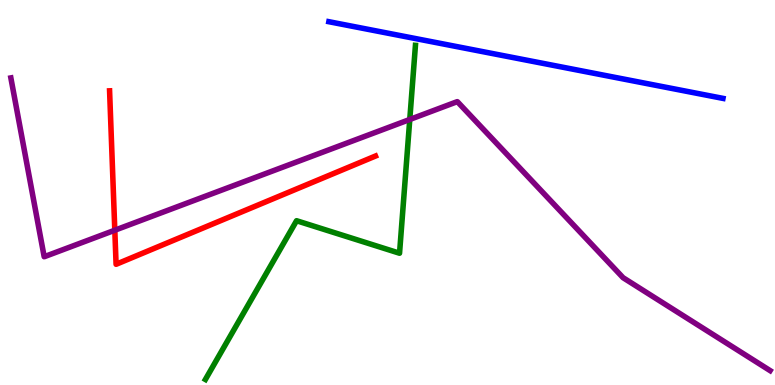[{'lines': ['blue', 'red'], 'intersections': []}, {'lines': ['green', 'red'], 'intersections': []}, {'lines': ['purple', 'red'], 'intersections': [{'x': 1.48, 'y': 4.02}]}, {'lines': ['blue', 'green'], 'intersections': []}, {'lines': ['blue', 'purple'], 'intersections': []}, {'lines': ['green', 'purple'], 'intersections': [{'x': 5.29, 'y': 6.9}]}]